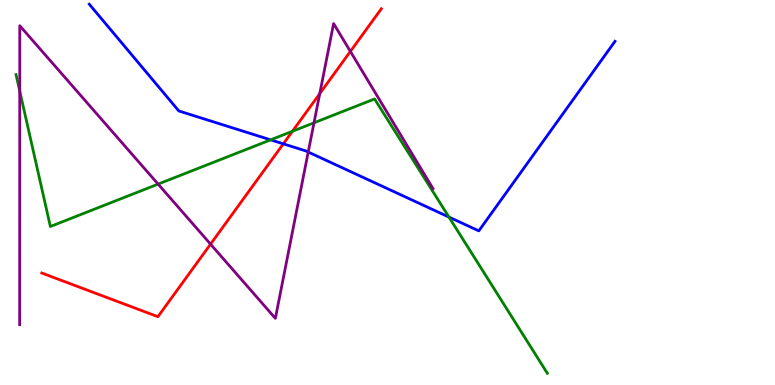[{'lines': ['blue', 'red'], 'intersections': [{'x': 3.66, 'y': 6.26}]}, {'lines': ['green', 'red'], 'intersections': [{'x': 3.77, 'y': 6.59}]}, {'lines': ['purple', 'red'], 'intersections': [{'x': 2.72, 'y': 3.66}, {'x': 4.13, 'y': 7.57}, {'x': 4.52, 'y': 8.66}]}, {'lines': ['blue', 'green'], 'intersections': [{'x': 3.49, 'y': 6.37}, {'x': 5.79, 'y': 4.36}]}, {'lines': ['blue', 'purple'], 'intersections': [{'x': 3.98, 'y': 6.05}]}, {'lines': ['green', 'purple'], 'intersections': [{'x': 0.255, 'y': 7.63}, {'x': 2.04, 'y': 5.22}, {'x': 4.05, 'y': 6.81}]}]